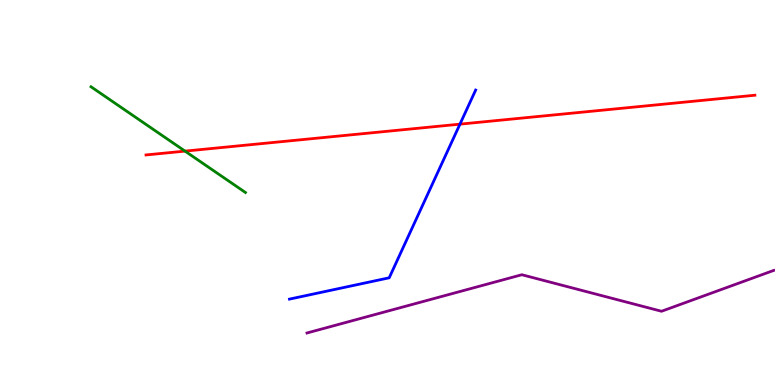[{'lines': ['blue', 'red'], 'intersections': [{'x': 5.93, 'y': 6.78}]}, {'lines': ['green', 'red'], 'intersections': [{'x': 2.39, 'y': 6.07}]}, {'lines': ['purple', 'red'], 'intersections': []}, {'lines': ['blue', 'green'], 'intersections': []}, {'lines': ['blue', 'purple'], 'intersections': []}, {'lines': ['green', 'purple'], 'intersections': []}]